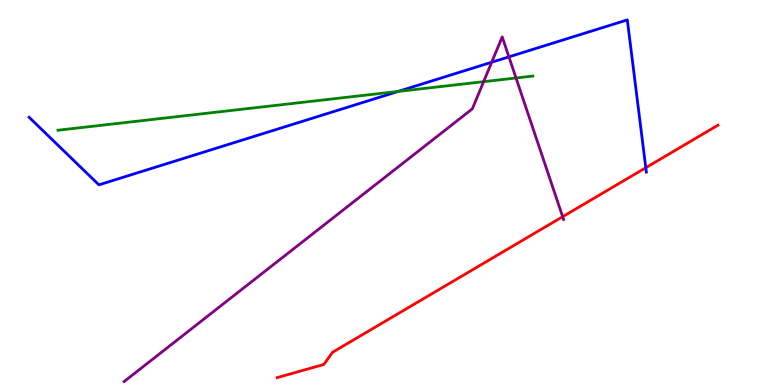[{'lines': ['blue', 'red'], 'intersections': [{'x': 8.33, 'y': 5.64}]}, {'lines': ['green', 'red'], 'intersections': []}, {'lines': ['purple', 'red'], 'intersections': [{'x': 7.26, 'y': 4.37}]}, {'lines': ['blue', 'green'], 'intersections': [{'x': 5.14, 'y': 7.63}]}, {'lines': ['blue', 'purple'], 'intersections': [{'x': 6.34, 'y': 8.38}, {'x': 6.57, 'y': 8.52}]}, {'lines': ['green', 'purple'], 'intersections': [{'x': 6.24, 'y': 7.88}, {'x': 6.66, 'y': 7.97}]}]